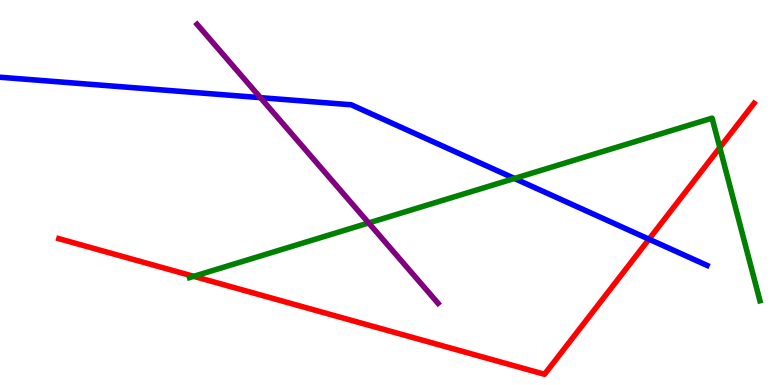[{'lines': ['blue', 'red'], 'intersections': [{'x': 8.37, 'y': 3.79}]}, {'lines': ['green', 'red'], 'intersections': [{'x': 2.5, 'y': 2.82}, {'x': 9.29, 'y': 6.17}]}, {'lines': ['purple', 'red'], 'intersections': []}, {'lines': ['blue', 'green'], 'intersections': [{'x': 6.64, 'y': 5.36}]}, {'lines': ['blue', 'purple'], 'intersections': [{'x': 3.36, 'y': 7.46}]}, {'lines': ['green', 'purple'], 'intersections': [{'x': 4.76, 'y': 4.21}]}]